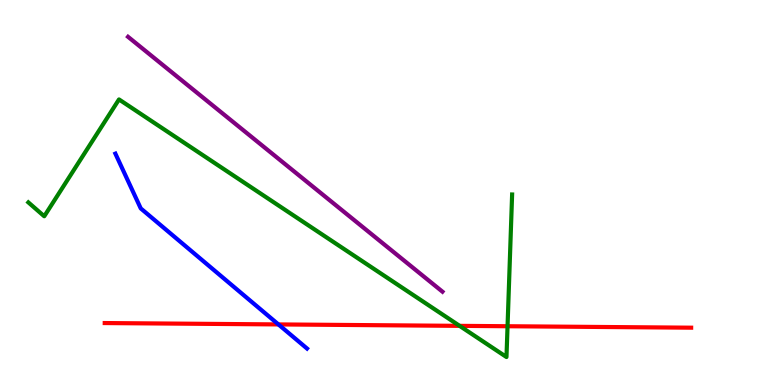[{'lines': ['blue', 'red'], 'intersections': [{'x': 3.59, 'y': 1.57}]}, {'lines': ['green', 'red'], 'intersections': [{'x': 5.93, 'y': 1.54}, {'x': 6.55, 'y': 1.53}]}, {'lines': ['purple', 'red'], 'intersections': []}, {'lines': ['blue', 'green'], 'intersections': []}, {'lines': ['blue', 'purple'], 'intersections': []}, {'lines': ['green', 'purple'], 'intersections': []}]